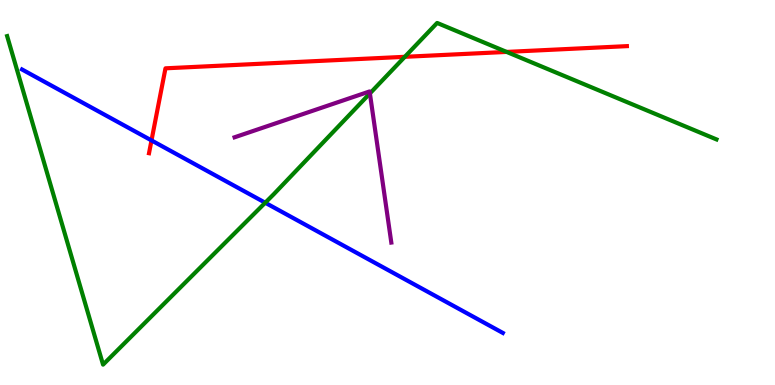[{'lines': ['blue', 'red'], 'intersections': [{'x': 1.95, 'y': 6.35}]}, {'lines': ['green', 'red'], 'intersections': [{'x': 5.22, 'y': 8.52}, {'x': 6.54, 'y': 8.65}]}, {'lines': ['purple', 'red'], 'intersections': []}, {'lines': ['blue', 'green'], 'intersections': [{'x': 3.42, 'y': 4.73}]}, {'lines': ['blue', 'purple'], 'intersections': []}, {'lines': ['green', 'purple'], 'intersections': [{'x': 4.77, 'y': 7.57}]}]